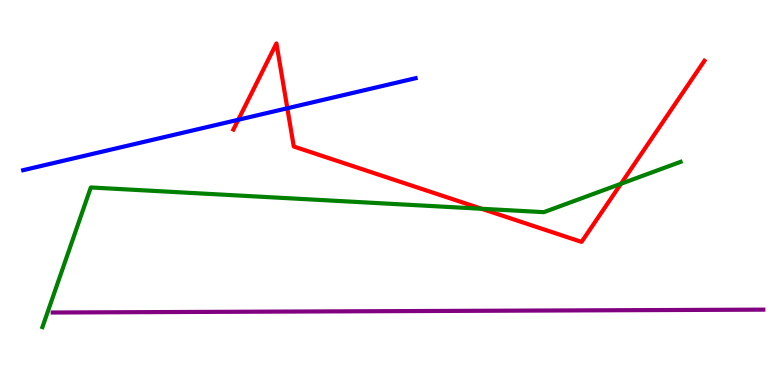[{'lines': ['blue', 'red'], 'intersections': [{'x': 3.07, 'y': 6.89}, {'x': 3.71, 'y': 7.19}]}, {'lines': ['green', 'red'], 'intersections': [{'x': 6.21, 'y': 4.58}, {'x': 8.01, 'y': 5.23}]}, {'lines': ['purple', 'red'], 'intersections': []}, {'lines': ['blue', 'green'], 'intersections': []}, {'lines': ['blue', 'purple'], 'intersections': []}, {'lines': ['green', 'purple'], 'intersections': []}]